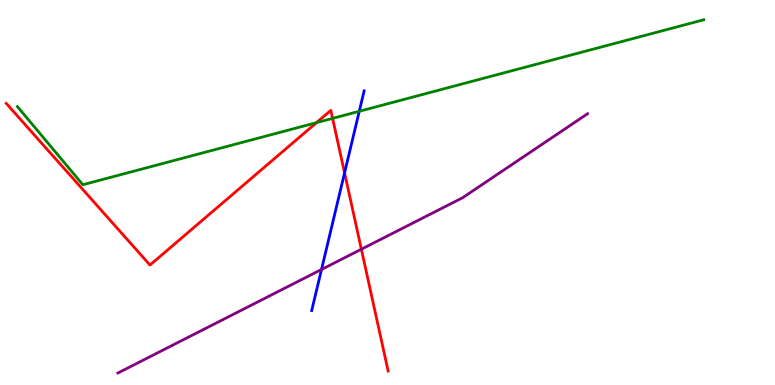[{'lines': ['blue', 'red'], 'intersections': [{'x': 4.45, 'y': 5.51}]}, {'lines': ['green', 'red'], 'intersections': [{'x': 4.08, 'y': 6.81}, {'x': 4.29, 'y': 6.93}]}, {'lines': ['purple', 'red'], 'intersections': [{'x': 4.66, 'y': 3.53}]}, {'lines': ['blue', 'green'], 'intersections': [{'x': 4.64, 'y': 7.11}]}, {'lines': ['blue', 'purple'], 'intersections': [{'x': 4.15, 'y': 3.0}]}, {'lines': ['green', 'purple'], 'intersections': []}]